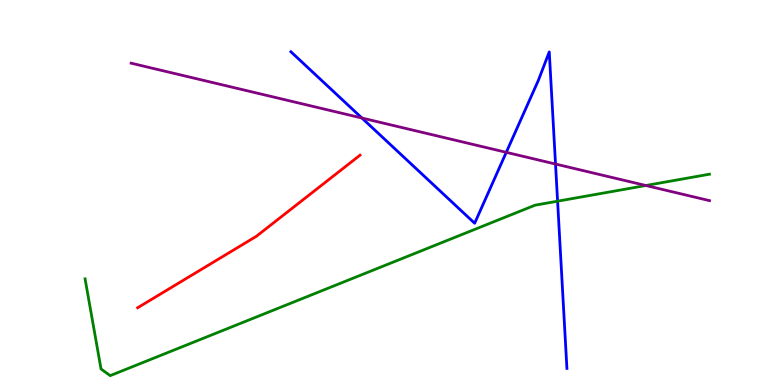[{'lines': ['blue', 'red'], 'intersections': []}, {'lines': ['green', 'red'], 'intersections': []}, {'lines': ['purple', 'red'], 'intersections': []}, {'lines': ['blue', 'green'], 'intersections': [{'x': 7.19, 'y': 4.77}]}, {'lines': ['blue', 'purple'], 'intersections': [{'x': 4.67, 'y': 6.93}, {'x': 6.53, 'y': 6.04}, {'x': 7.17, 'y': 5.74}]}, {'lines': ['green', 'purple'], 'intersections': [{'x': 8.33, 'y': 5.18}]}]